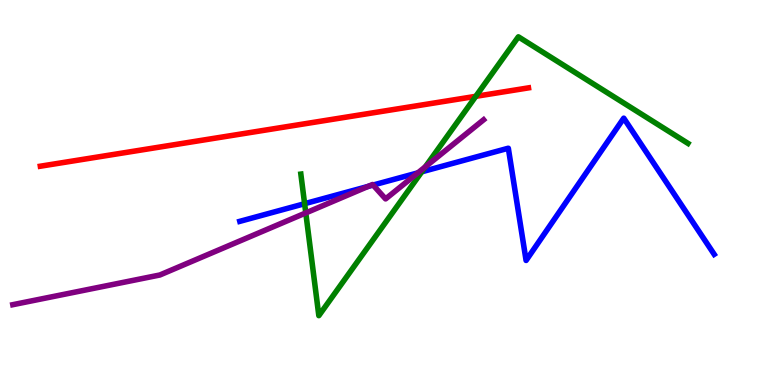[{'lines': ['blue', 'red'], 'intersections': []}, {'lines': ['green', 'red'], 'intersections': [{'x': 6.14, 'y': 7.5}]}, {'lines': ['purple', 'red'], 'intersections': []}, {'lines': ['blue', 'green'], 'intersections': [{'x': 3.93, 'y': 4.71}, {'x': 5.44, 'y': 5.54}]}, {'lines': ['blue', 'purple'], 'intersections': [{'x': 4.75, 'y': 5.16}, {'x': 4.81, 'y': 5.19}, {'x': 5.39, 'y': 5.51}]}, {'lines': ['green', 'purple'], 'intersections': [{'x': 3.95, 'y': 4.47}, {'x': 5.49, 'y': 5.67}]}]